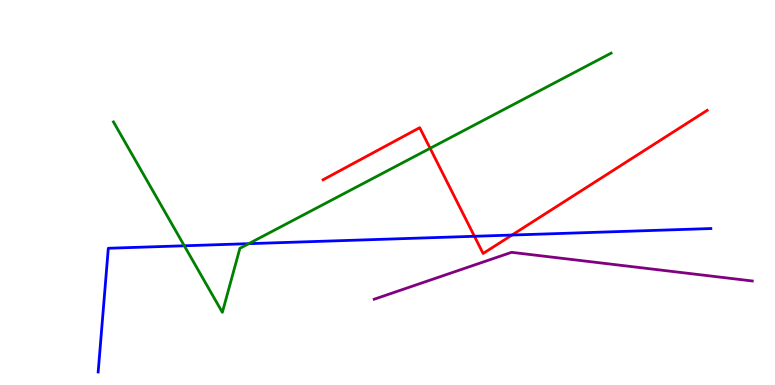[{'lines': ['blue', 'red'], 'intersections': [{'x': 6.12, 'y': 3.86}, {'x': 6.61, 'y': 3.89}]}, {'lines': ['green', 'red'], 'intersections': [{'x': 5.55, 'y': 6.15}]}, {'lines': ['purple', 'red'], 'intersections': []}, {'lines': ['blue', 'green'], 'intersections': [{'x': 2.38, 'y': 3.62}, {'x': 3.21, 'y': 3.67}]}, {'lines': ['blue', 'purple'], 'intersections': []}, {'lines': ['green', 'purple'], 'intersections': []}]